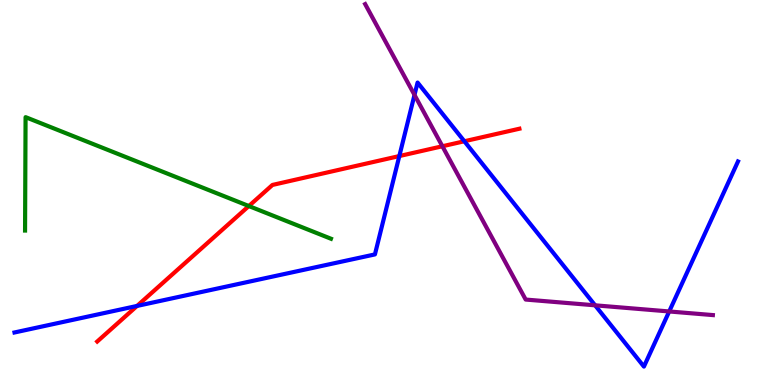[{'lines': ['blue', 'red'], 'intersections': [{'x': 1.77, 'y': 2.05}, {'x': 5.15, 'y': 5.95}, {'x': 5.99, 'y': 6.33}]}, {'lines': ['green', 'red'], 'intersections': [{'x': 3.21, 'y': 4.65}]}, {'lines': ['purple', 'red'], 'intersections': [{'x': 5.71, 'y': 6.2}]}, {'lines': ['blue', 'green'], 'intersections': []}, {'lines': ['blue', 'purple'], 'intersections': [{'x': 5.35, 'y': 7.53}, {'x': 7.68, 'y': 2.07}, {'x': 8.63, 'y': 1.91}]}, {'lines': ['green', 'purple'], 'intersections': []}]